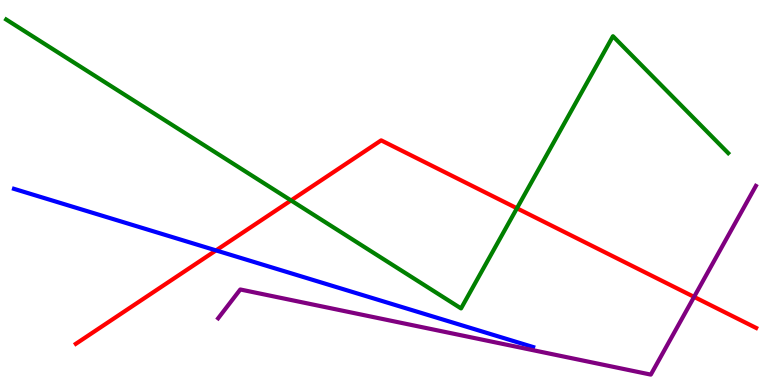[{'lines': ['blue', 'red'], 'intersections': [{'x': 2.79, 'y': 3.5}]}, {'lines': ['green', 'red'], 'intersections': [{'x': 3.76, 'y': 4.79}, {'x': 6.67, 'y': 4.59}]}, {'lines': ['purple', 'red'], 'intersections': [{'x': 8.96, 'y': 2.29}]}, {'lines': ['blue', 'green'], 'intersections': []}, {'lines': ['blue', 'purple'], 'intersections': []}, {'lines': ['green', 'purple'], 'intersections': []}]